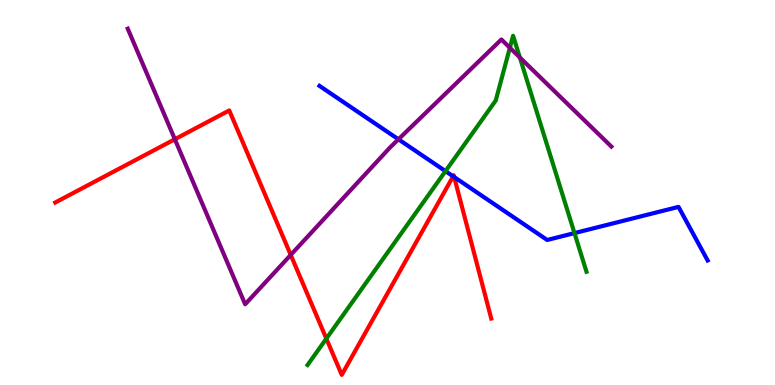[{'lines': ['blue', 'red'], 'intersections': [{'x': 5.85, 'y': 5.42}, {'x': 5.86, 'y': 5.4}]}, {'lines': ['green', 'red'], 'intersections': [{'x': 4.21, 'y': 1.2}]}, {'lines': ['purple', 'red'], 'intersections': [{'x': 2.26, 'y': 6.38}, {'x': 3.75, 'y': 3.38}]}, {'lines': ['blue', 'green'], 'intersections': [{'x': 5.75, 'y': 5.55}, {'x': 7.41, 'y': 3.95}]}, {'lines': ['blue', 'purple'], 'intersections': [{'x': 5.14, 'y': 6.38}]}, {'lines': ['green', 'purple'], 'intersections': [{'x': 6.58, 'y': 8.76}, {'x': 6.71, 'y': 8.51}]}]